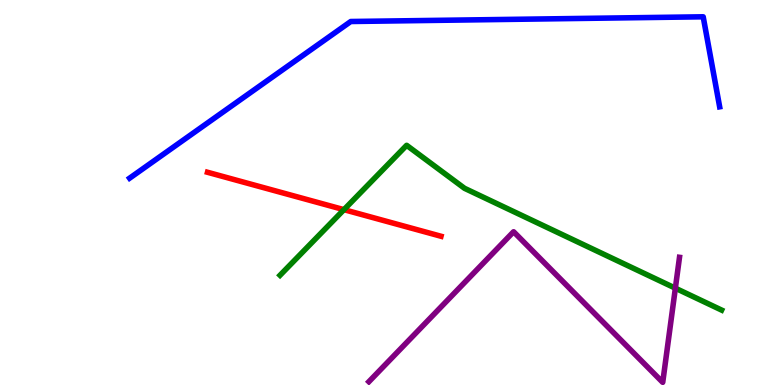[{'lines': ['blue', 'red'], 'intersections': []}, {'lines': ['green', 'red'], 'intersections': [{'x': 4.44, 'y': 4.55}]}, {'lines': ['purple', 'red'], 'intersections': []}, {'lines': ['blue', 'green'], 'intersections': []}, {'lines': ['blue', 'purple'], 'intersections': []}, {'lines': ['green', 'purple'], 'intersections': [{'x': 8.71, 'y': 2.51}]}]